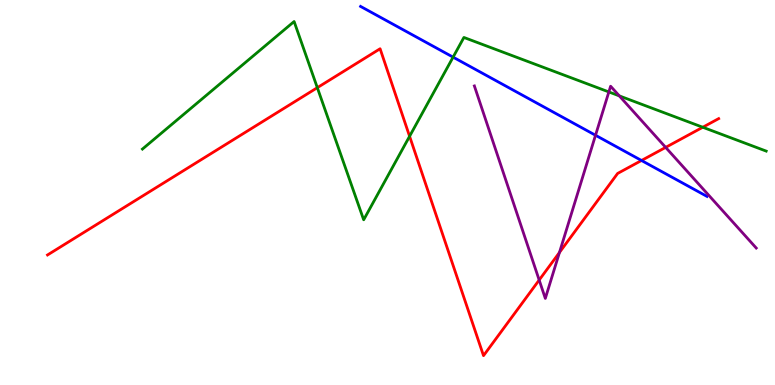[{'lines': ['blue', 'red'], 'intersections': [{'x': 8.28, 'y': 5.83}]}, {'lines': ['green', 'red'], 'intersections': [{'x': 4.09, 'y': 7.72}, {'x': 5.28, 'y': 6.46}, {'x': 9.07, 'y': 6.69}]}, {'lines': ['purple', 'red'], 'intersections': [{'x': 6.96, 'y': 2.73}, {'x': 7.22, 'y': 3.44}, {'x': 8.59, 'y': 6.17}]}, {'lines': ['blue', 'green'], 'intersections': [{'x': 5.85, 'y': 8.52}]}, {'lines': ['blue', 'purple'], 'intersections': [{'x': 7.68, 'y': 6.49}]}, {'lines': ['green', 'purple'], 'intersections': [{'x': 7.86, 'y': 7.61}, {'x': 7.99, 'y': 7.51}]}]